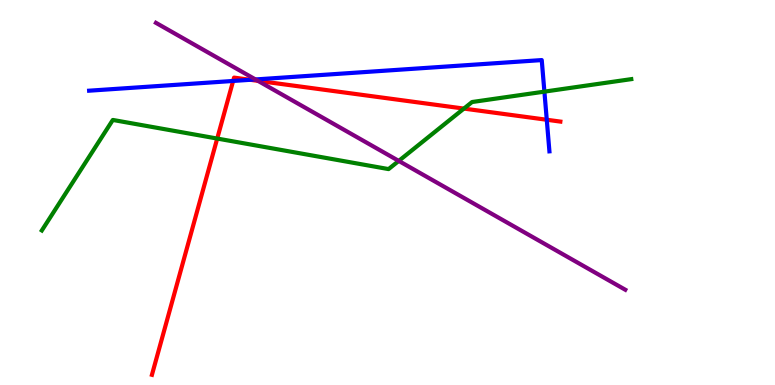[{'lines': ['blue', 'red'], 'intersections': [{'x': 3.01, 'y': 7.9}, {'x': 3.23, 'y': 7.93}, {'x': 7.06, 'y': 6.89}]}, {'lines': ['green', 'red'], 'intersections': [{'x': 2.8, 'y': 6.4}, {'x': 5.99, 'y': 7.18}]}, {'lines': ['purple', 'red'], 'intersections': [{'x': 3.33, 'y': 7.9}]}, {'lines': ['blue', 'green'], 'intersections': [{'x': 7.02, 'y': 7.62}]}, {'lines': ['blue', 'purple'], 'intersections': [{'x': 3.3, 'y': 7.94}]}, {'lines': ['green', 'purple'], 'intersections': [{'x': 5.15, 'y': 5.82}]}]